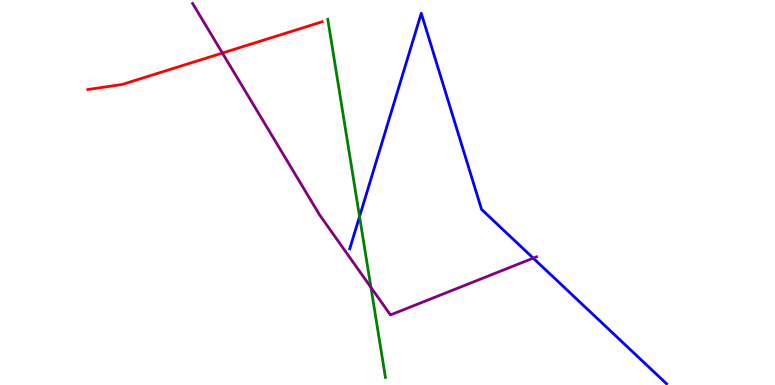[{'lines': ['blue', 'red'], 'intersections': []}, {'lines': ['green', 'red'], 'intersections': []}, {'lines': ['purple', 'red'], 'intersections': [{'x': 2.87, 'y': 8.62}]}, {'lines': ['blue', 'green'], 'intersections': [{'x': 4.64, 'y': 4.37}]}, {'lines': ['blue', 'purple'], 'intersections': [{'x': 6.88, 'y': 3.3}]}, {'lines': ['green', 'purple'], 'intersections': [{'x': 4.79, 'y': 2.54}]}]